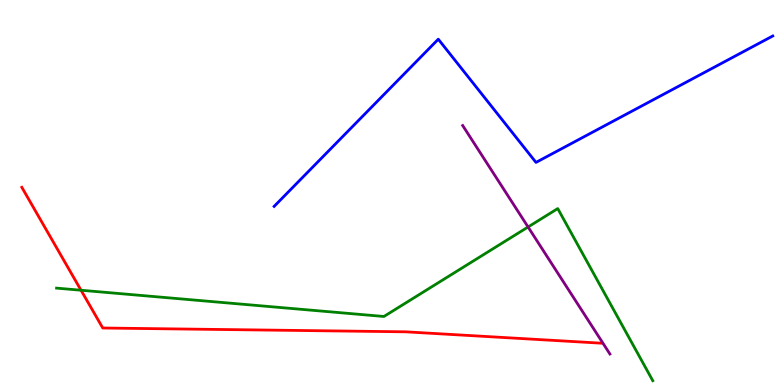[{'lines': ['blue', 'red'], 'intersections': []}, {'lines': ['green', 'red'], 'intersections': [{'x': 1.05, 'y': 2.46}]}, {'lines': ['purple', 'red'], 'intersections': []}, {'lines': ['blue', 'green'], 'intersections': []}, {'lines': ['blue', 'purple'], 'intersections': []}, {'lines': ['green', 'purple'], 'intersections': [{'x': 6.81, 'y': 4.1}]}]